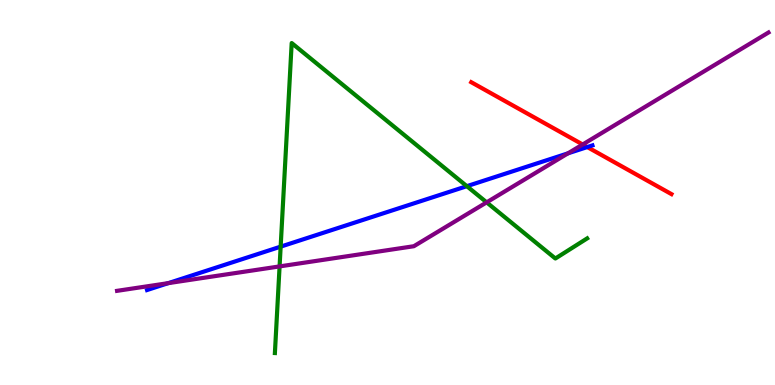[{'lines': ['blue', 'red'], 'intersections': [{'x': 7.58, 'y': 6.18}]}, {'lines': ['green', 'red'], 'intersections': []}, {'lines': ['purple', 'red'], 'intersections': [{'x': 7.52, 'y': 6.25}]}, {'lines': ['blue', 'green'], 'intersections': [{'x': 3.62, 'y': 3.59}, {'x': 6.02, 'y': 5.16}]}, {'lines': ['blue', 'purple'], 'intersections': [{'x': 2.17, 'y': 2.65}, {'x': 7.33, 'y': 6.02}]}, {'lines': ['green', 'purple'], 'intersections': [{'x': 3.61, 'y': 3.08}, {'x': 6.28, 'y': 4.74}]}]